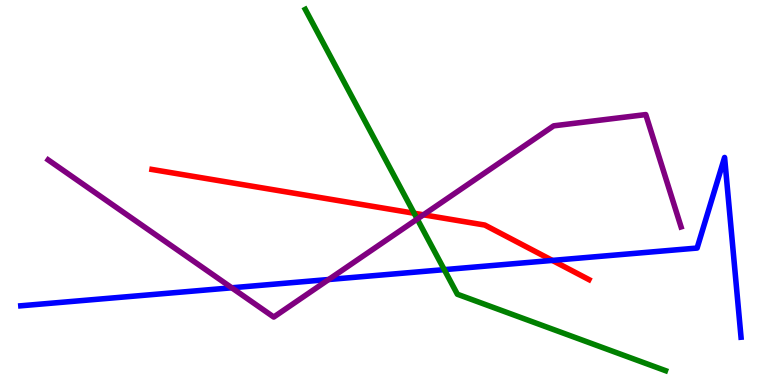[{'lines': ['blue', 'red'], 'intersections': [{'x': 7.13, 'y': 3.24}]}, {'lines': ['green', 'red'], 'intersections': [{'x': 5.34, 'y': 4.46}]}, {'lines': ['purple', 'red'], 'intersections': [{'x': 5.46, 'y': 4.42}]}, {'lines': ['blue', 'green'], 'intersections': [{'x': 5.73, 'y': 3.0}]}, {'lines': ['blue', 'purple'], 'intersections': [{'x': 2.99, 'y': 2.52}, {'x': 4.24, 'y': 2.74}]}, {'lines': ['green', 'purple'], 'intersections': [{'x': 5.38, 'y': 4.31}]}]